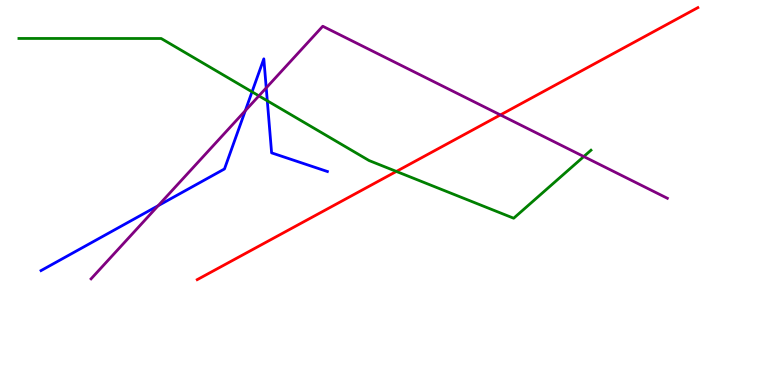[{'lines': ['blue', 'red'], 'intersections': []}, {'lines': ['green', 'red'], 'intersections': [{'x': 5.11, 'y': 5.55}]}, {'lines': ['purple', 'red'], 'intersections': [{'x': 6.46, 'y': 7.01}]}, {'lines': ['blue', 'green'], 'intersections': [{'x': 3.25, 'y': 7.61}, {'x': 3.45, 'y': 7.38}]}, {'lines': ['blue', 'purple'], 'intersections': [{'x': 2.04, 'y': 4.66}, {'x': 3.17, 'y': 7.12}, {'x': 3.44, 'y': 7.72}]}, {'lines': ['green', 'purple'], 'intersections': [{'x': 3.34, 'y': 7.51}, {'x': 7.53, 'y': 5.93}]}]